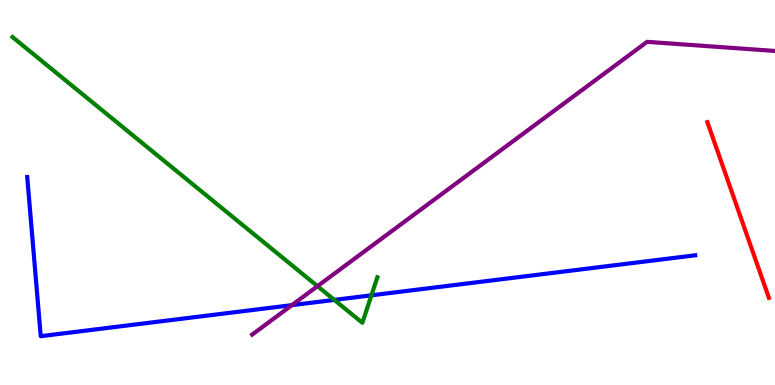[{'lines': ['blue', 'red'], 'intersections': []}, {'lines': ['green', 'red'], 'intersections': []}, {'lines': ['purple', 'red'], 'intersections': []}, {'lines': ['blue', 'green'], 'intersections': [{'x': 4.31, 'y': 2.21}, {'x': 4.79, 'y': 2.33}]}, {'lines': ['blue', 'purple'], 'intersections': [{'x': 3.77, 'y': 2.07}]}, {'lines': ['green', 'purple'], 'intersections': [{'x': 4.1, 'y': 2.57}]}]